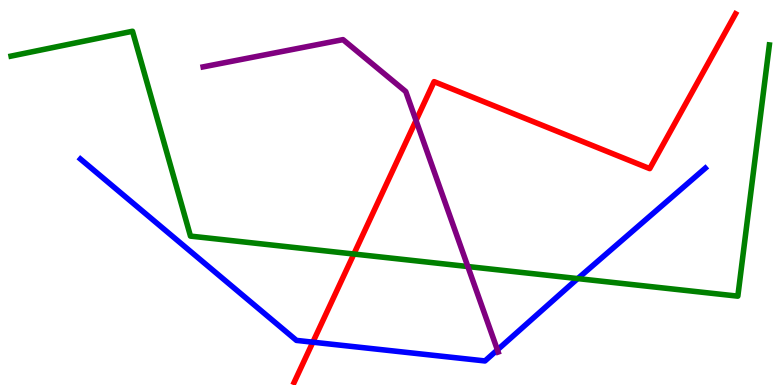[{'lines': ['blue', 'red'], 'intersections': [{'x': 4.04, 'y': 1.11}]}, {'lines': ['green', 'red'], 'intersections': [{'x': 4.57, 'y': 3.4}]}, {'lines': ['purple', 'red'], 'intersections': [{'x': 5.37, 'y': 6.87}]}, {'lines': ['blue', 'green'], 'intersections': [{'x': 7.45, 'y': 2.76}]}, {'lines': ['blue', 'purple'], 'intersections': [{'x': 6.42, 'y': 0.912}]}, {'lines': ['green', 'purple'], 'intersections': [{'x': 6.04, 'y': 3.08}]}]